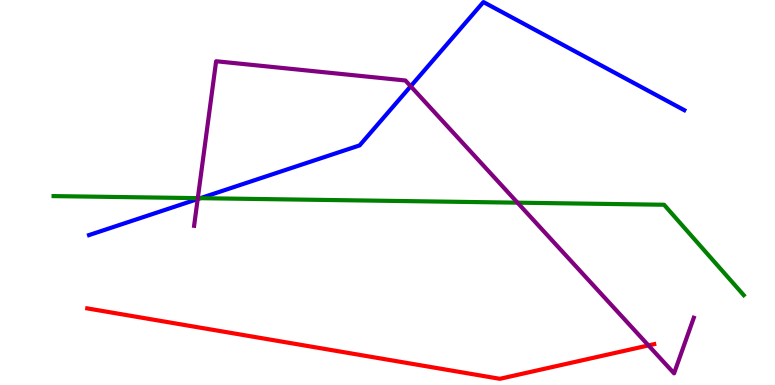[{'lines': ['blue', 'red'], 'intersections': []}, {'lines': ['green', 'red'], 'intersections': []}, {'lines': ['purple', 'red'], 'intersections': [{'x': 8.37, 'y': 1.03}]}, {'lines': ['blue', 'green'], 'intersections': [{'x': 2.59, 'y': 4.85}]}, {'lines': ['blue', 'purple'], 'intersections': [{'x': 2.55, 'y': 4.83}, {'x': 5.3, 'y': 7.76}]}, {'lines': ['green', 'purple'], 'intersections': [{'x': 2.55, 'y': 4.85}, {'x': 6.68, 'y': 4.74}]}]